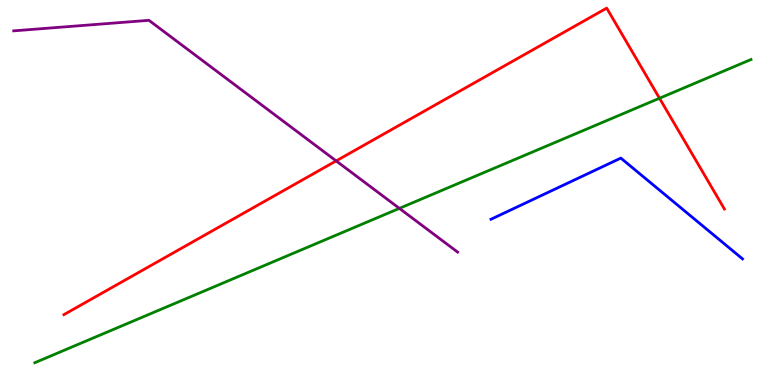[{'lines': ['blue', 'red'], 'intersections': []}, {'lines': ['green', 'red'], 'intersections': [{'x': 8.51, 'y': 7.45}]}, {'lines': ['purple', 'red'], 'intersections': [{'x': 4.34, 'y': 5.82}]}, {'lines': ['blue', 'green'], 'intersections': []}, {'lines': ['blue', 'purple'], 'intersections': []}, {'lines': ['green', 'purple'], 'intersections': [{'x': 5.15, 'y': 4.59}]}]